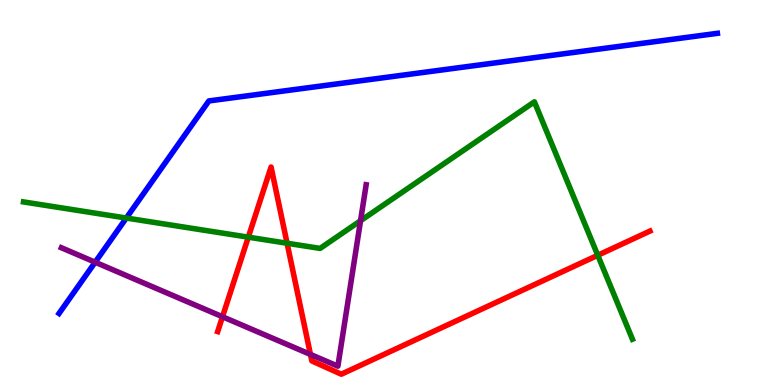[{'lines': ['blue', 'red'], 'intersections': []}, {'lines': ['green', 'red'], 'intersections': [{'x': 3.2, 'y': 3.84}, {'x': 3.7, 'y': 3.68}, {'x': 7.71, 'y': 3.37}]}, {'lines': ['purple', 'red'], 'intersections': [{'x': 2.87, 'y': 1.77}, {'x': 4.01, 'y': 0.794}]}, {'lines': ['blue', 'green'], 'intersections': [{'x': 1.63, 'y': 4.34}]}, {'lines': ['blue', 'purple'], 'intersections': [{'x': 1.23, 'y': 3.19}]}, {'lines': ['green', 'purple'], 'intersections': [{'x': 4.65, 'y': 4.27}]}]